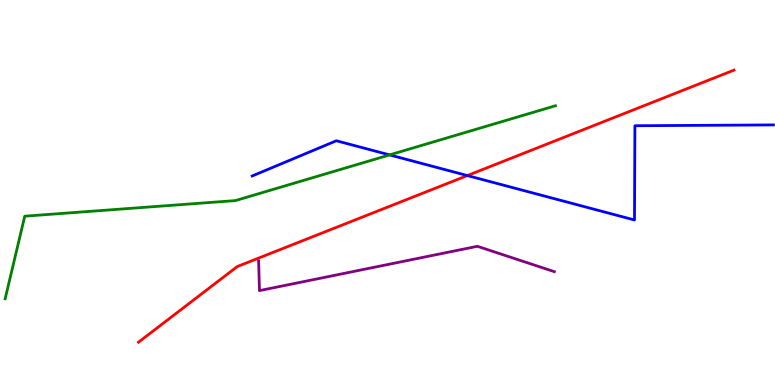[{'lines': ['blue', 'red'], 'intersections': [{'x': 6.03, 'y': 5.44}]}, {'lines': ['green', 'red'], 'intersections': []}, {'lines': ['purple', 'red'], 'intersections': []}, {'lines': ['blue', 'green'], 'intersections': [{'x': 5.03, 'y': 5.98}]}, {'lines': ['blue', 'purple'], 'intersections': []}, {'lines': ['green', 'purple'], 'intersections': []}]